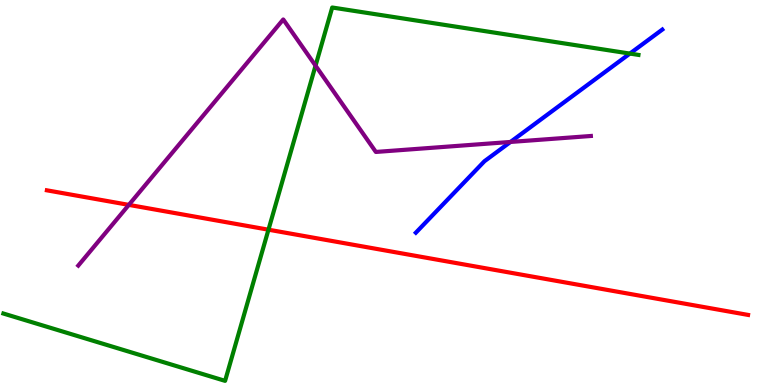[{'lines': ['blue', 'red'], 'intersections': []}, {'lines': ['green', 'red'], 'intersections': [{'x': 3.46, 'y': 4.03}]}, {'lines': ['purple', 'red'], 'intersections': [{'x': 1.66, 'y': 4.68}]}, {'lines': ['blue', 'green'], 'intersections': [{'x': 8.13, 'y': 8.61}]}, {'lines': ['blue', 'purple'], 'intersections': [{'x': 6.59, 'y': 6.31}]}, {'lines': ['green', 'purple'], 'intersections': [{'x': 4.07, 'y': 8.29}]}]